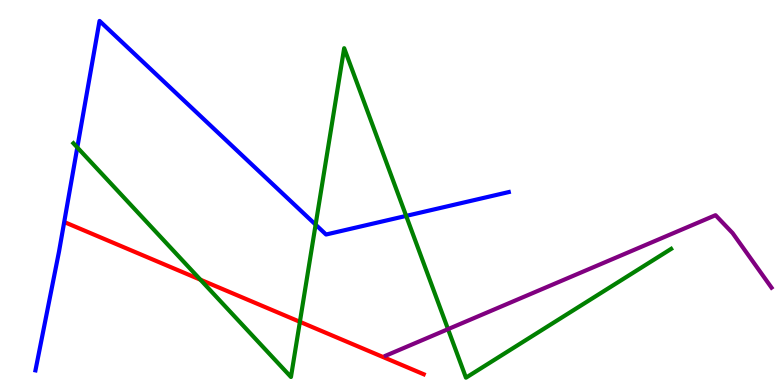[{'lines': ['blue', 'red'], 'intersections': []}, {'lines': ['green', 'red'], 'intersections': [{'x': 2.59, 'y': 2.74}, {'x': 3.87, 'y': 1.64}]}, {'lines': ['purple', 'red'], 'intersections': []}, {'lines': ['blue', 'green'], 'intersections': [{'x': 0.998, 'y': 6.17}, {'x': 4.07, 'y': 4.16}, {'x': 5.24, 'y': 4.39}]}, {'lines': ['blue', 'purple'], 'intersections': []}, {'lines': ['green', 'purple'], 'intersections': [{'x': 5.78, 'y': 1.45}]}]